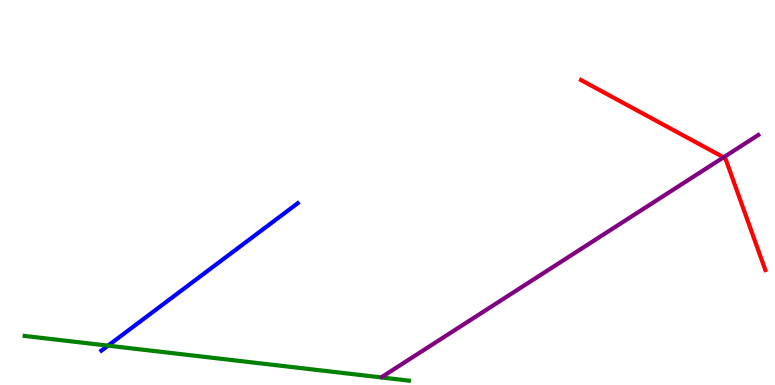[{'lines': ['blue', 'red'], 'intersections': []}, {'lines': ['green', 'red'], 'intersections': []}, {'lines': ['purple', 'red'], 'intersections': [{'x': 9.34, 'y': 5.91}]}, {'lines': ['blue', 'green'], 'intersections': [{'x': 1.39, 'y': 1.02}]}, {'lines': ['blue', 'purple'], 'intersections': []}, {'lines': ['green', 'purple'], 'intersections': []}]